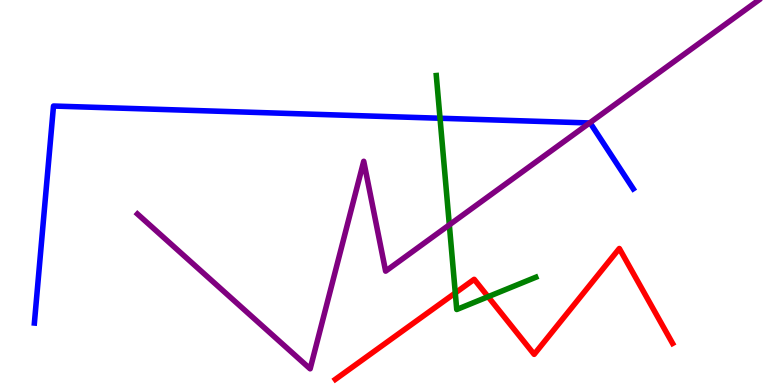[{'lines': ['blue', 'red'], 'intersections': []}, {'lines': ['green', 'red'], 'intersections': [{'x': 5.87, 'y': 2.39}, {'x': 6.3, 'y': 2.29}]}, {'lines': ['purple', 'red'], 'intersections': []}, {'lines': ['blue', 'green'], 'intersections': [{'x': 5.68, 'y': 6.93}]}, {'lines': ['blue', 'purple'], 'intersections': [{'x': 7.61, 'y': 6.81}]}, {'lines': ['green', 'purple'], 'intersections': [{'x': 5.8, 'y': 4.16}]}]